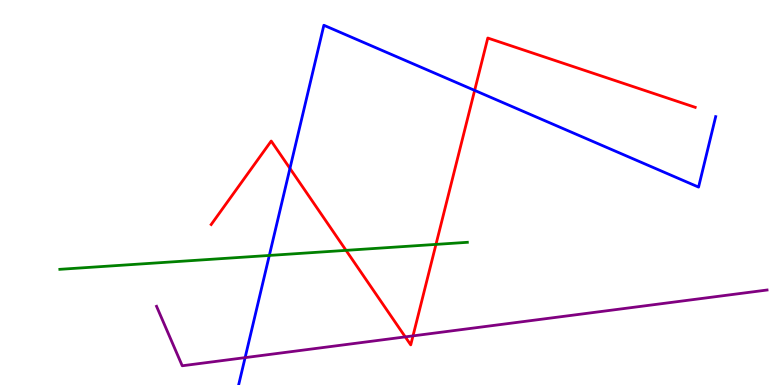[{'lines': ['blue', 'red'], 'intersections': [{'x': 3.74, 'y': 5.63}, {'x': 6.12, 'y': 7.65}]}, {'lines': ['green', 'red'], 'intersections': [{'x': 4.46, 'y': 3.5}, {'x': 5.63, 'y': 3.65}]}, {'lines': ['purple', 'red'], 'intersections': [{'x': 5.23, 'y': 1.25}, {'x': 5.33, 'y': 1.28}]}, {'lines': ['blue', 'green'], 'intersections': [{'x': 3.48, 'y': 3.37}]}, {'lines': ['blue', 'purple'], 'intersections': [{'x': 3.16, 'y': 0.711}]}, {'lines': ['green', 'purple'], 'intersections': []}]